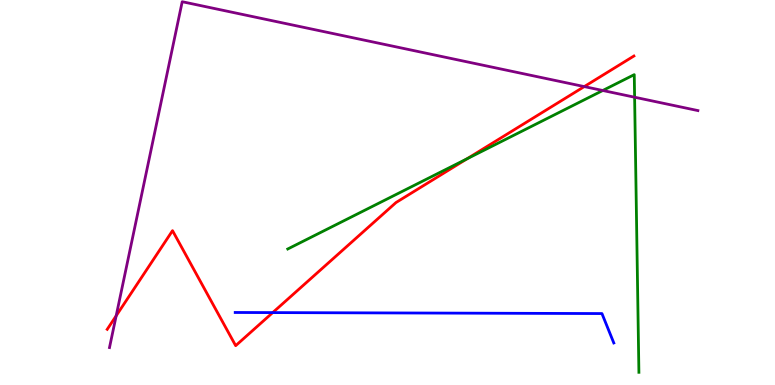[{'lines': ['blue', 'red'], 'intersections': [{'x': 3.52, 'y': 1.88}]}, {'lines': ['green', 'red'], 'intersections': [{'x': 6.03, 'y': 5.88}]}, {'lines': ['purple', 'red'], 'intersections': [{'x': 1.5, 'y': 1.8}, {'x': 7.54, 'y': 7.75}]}, {'lines': ['blue', 'green'], 'intersections': []}, {'lines': ['blue', 'purple'], 'intersections': []}, {'lines': ['green', 'purple'], 'intersections': [{'x': 7.78, 'y': 7.65}, {'x': 8.19, 'y': 7.47}]}]